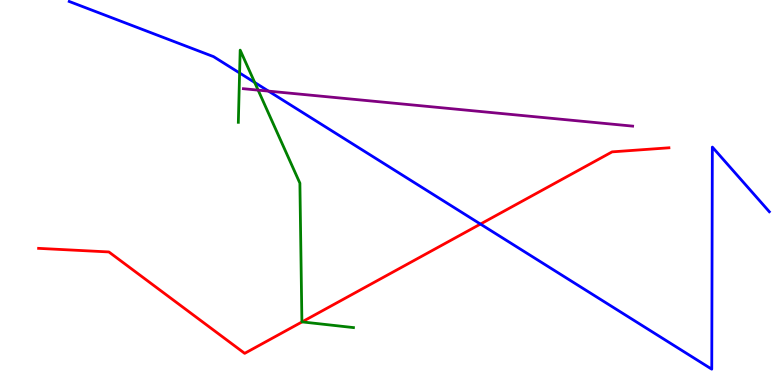[{'lines': ['blue', 'red'], 'intersections': [{'x': 6.2, 'y': 4.18}]}, {'lines': ['green', 'red'], 'intersections': [{'x': 3.9, 'y': 1.64}]}, {'lines': ['purple', 'red'], 'intersections': []}, {'lines': ['blue', 'green'], 'intersections': [{'x': 3.09, 'y': 8.1}, {'x': 3.29, 'y': 7.86}]}, {'lines': ['blue', 'purple'], 'intersections': [{'x': 3.46, 'y': 7.63}]}, {'lines': ['green', 'purple'], 'intersections': [{'x': 3.33, 'y': 7.66}]}]